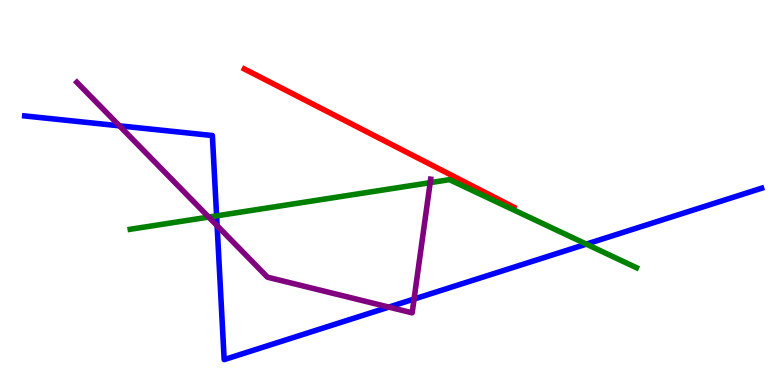[{'lines': ['blue', 'red'], 'intersections': []}, {'lines': ['green', 'red'], 'intersections': []}, {'lines': ['purple', 'red'], 'intersections': []}, {'lines': ['blue', 'green'], 'intersections': [{'x': 2.79, 'y': 4.39}, {'x': 7.57, 'y': 3.66}]}, {'lines': ['blue', 'purple'], 'intersections': [{'x': 1.54, 'y': 6.73}, {'x': 2.8, 'y': 4.14}, {'x': 5.02, 'y': 2.02}, {'x': 5.34, 'y': 2.23}]}, {'lines': ['green', 'purple'], 'intersections': [{'x': 2.69, 'y': 4.36}, {'x': 5.55, 'y': 5.26}]}]